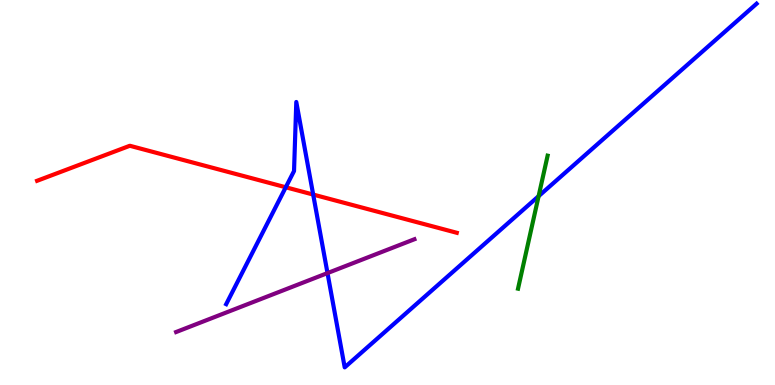[{'lines': ['blue', 'red'], 'intersections': [{'x': 3.69, 'y': 5.14}, {'x': 4.04, 'y': 4.95}]}, {'lines': ['green', 'red'], 'intersections': []}, {'lines': ['purple', 'red'], 'intersections': []}, {'lines': ['blue', 'green'], 'intersections': [{'x': 6.95, 'y': 4.9}]}, {'lines': ['blue', 'purple'], 'intersections': [{'x': 4.23, 'y': 2.91}]}, {'lines': ['green', 'purple'], 'intersections': []}]